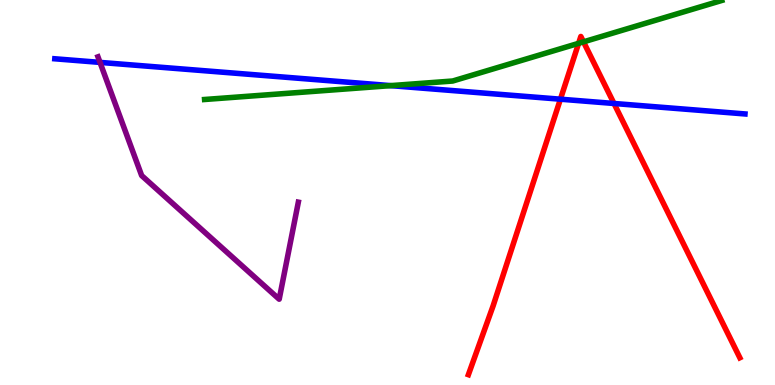[{'lines': ['blue', 'red'], 'intersections': [{'x': 7.23, 'y': 7.42}, {'x': 7.92, 'y': 7.31}]}, {'lines': ['green', 'red'], 'intersections': [{'x': 7.47, 'y': 8.87}, {'x': 7.53, 'y': 8.91}]}, {'lines': ['purple', 'red'], 'intersections': []}, {'lines': ['blue', 'green'], 'intersections': [{'x': 5.04, 'y': 7.78}]}, {'lines': ['blue', 'purple'], 'intersections': [{'x': 1.29, 'y': 8.38}]}, {'lines': ['green', 'purple'], 'intersections': []}]